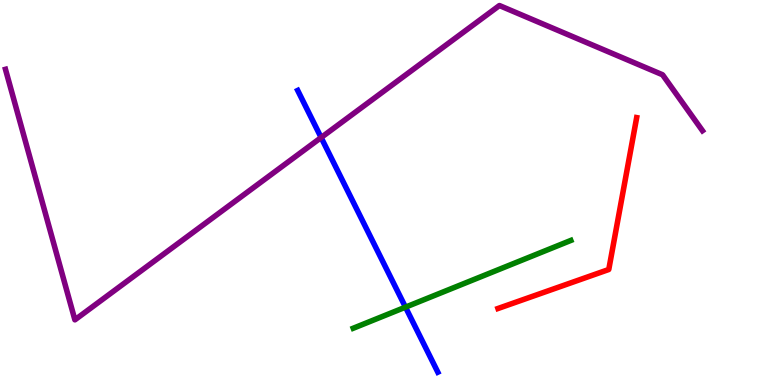[{'lines': ['blue', 'red'], 'intersections': []}, {'lines': ['green', 'red'], 'intersections': []}, {'lines': ['purple', 'red'], 'intersections': []}, {'lines': ['blue', 'green'], 'intersections': [{'x': 5.23, 'y': 2.02}]}, {'lines': ['blue', 'purple'], 'intersections': [{'x': 4.14, 'y': 6.43}]}, {'lines': ['green', 'purple'], 'intersections': []}]